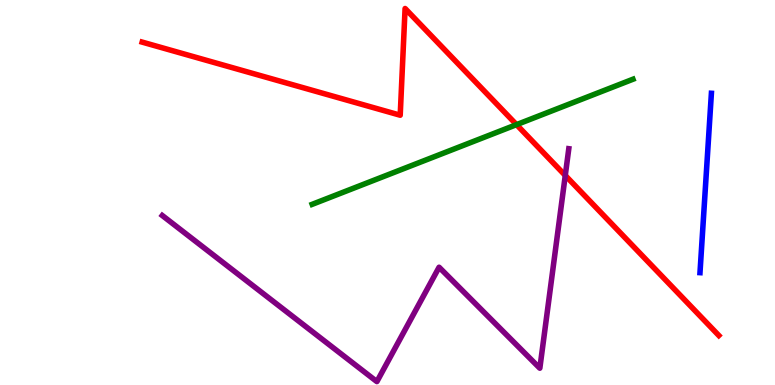[{'lines': ['blue', 'red'], 'intersections': []}, {'lines': ['green', 'red'], 'intersections': [{'x': 6.66, 'y': 6.76}]}, {'lines': ['purple', 'red'], 'intersections': [{'x': 7.29, 'y': 5.44}]}, {'lines': ['blue', 'green'], 'intersections': []}, {'lines': ['blue', 'purple'], 'intersections': []}, {'lines': ['green', 'purple'], 'intersections': []}]